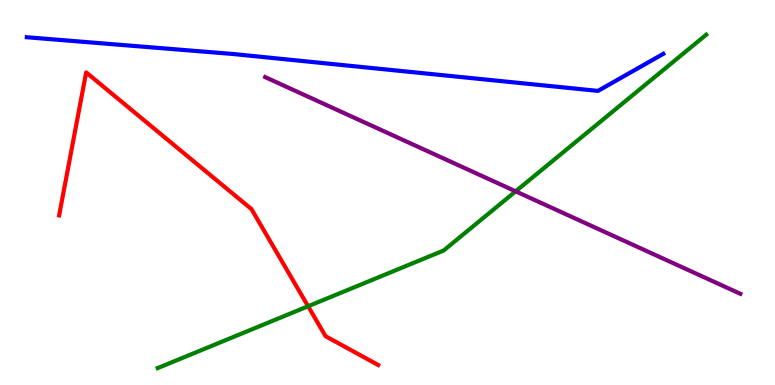[{'lines': ['blue', 'red'], 'intersections': []}, {'lines': ['green', 'red'], 'intersections': [{'x': 3.98, 'y': 2.05}]}, {'lines': ['purple', 'red'], 'intersections': []}, {'lines': ['blue', 'green'], 'intersections': []}, {'lines': ['blue', 'purple'], 'intersections': []}, {'lines': ['green', 'purple'], 'intersections': [{'x': 6.65, 'y': 5.03}]}]